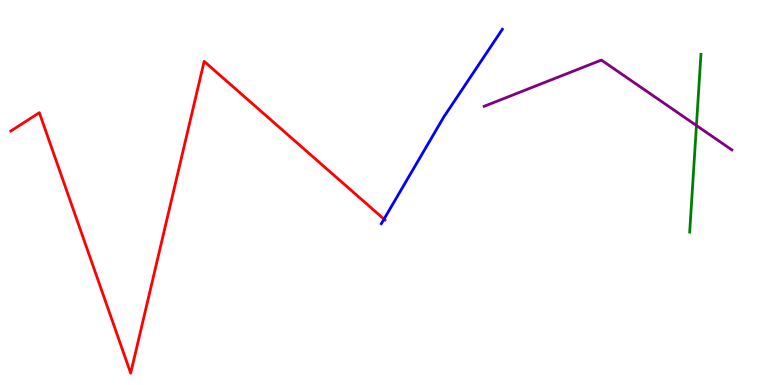[{'lines': ['blue', 'red'], 'intersections': [{'x': 4.95, 'y': 4.31}]}, {'lines': ['green', 'red'], 'intersections': []}, {'lines': ['purple', 'red'], 'intersections': []}, {'lines': ['blue', 'green'], 'intersections': []}, {'lines': ['blue', 'purple'], 'intersections': []}, {'lines': ['green', 'purple'], 'intersections': [{'x': 8.99, 'y': 6.74}]}]